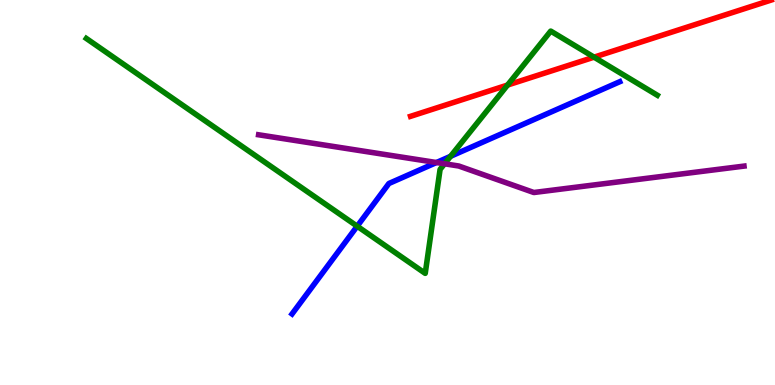[{'lines': ['blue', 'red'], 'intersections': []}, {'lines': ['green', 'red'], 'intersections': [{'x': 6.55, 'y': 7.79}, {'x': 7.67, 'y': 8.52}]}, {'lines': ['purple', 'red'], 'intersections': []}, {'lines': ['blue', 'green'], 'intersections': [{'x': 4.61, 'y': 4.12}, {'x': 5.81, 'y': 5.94}]}, {'lines': ['blue', 'purple'], 'intersections': [{'x': 5.63, 'y': 5.78}]}, {'lines': ['green', 'purple'], 'intersections': [{'x': 5.74, 'y': 5.75}]}]